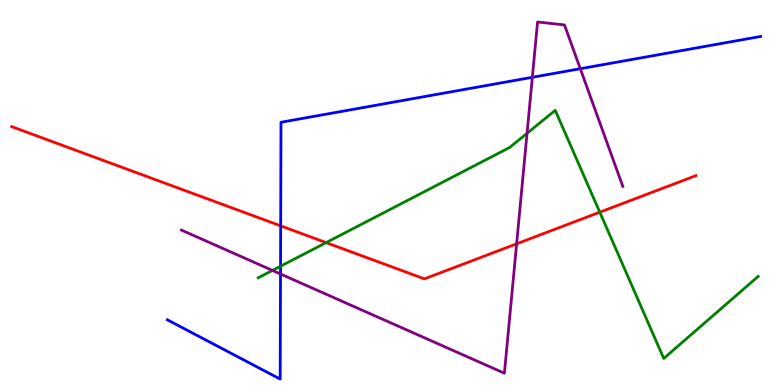[{'lines': ['blue', 'red'], 'intersections': [{'x': 3.62, 'y': 4.13}]}, {'lines': ['green', 'red'], 'intersections': [{'x': 4.21, 'y': 3.7}, {'x': 7.74, 'y': 4.49}]}, {'lines': ['purple', 'red'], 'intersections': [{'x': 6.67, 'y': 3.67}]}, {'lines': ['blue', 'green'], 'intersections': [{'x': 3.62, 'y': 3.08}]}, {'lines': ['blue', 'purple'], 'intersections': [{'x': 3.62, 'y': 2.88}, {'x': 6.87, 'y': 7.99}, {'x': 7.49, 'y': 8.22}]}, {'lines': ['green', 'purple'], 'intersections': [{'x': 3.52, 'y': 2.98}, {'x': 6.8, 'y': 6.54}]}]